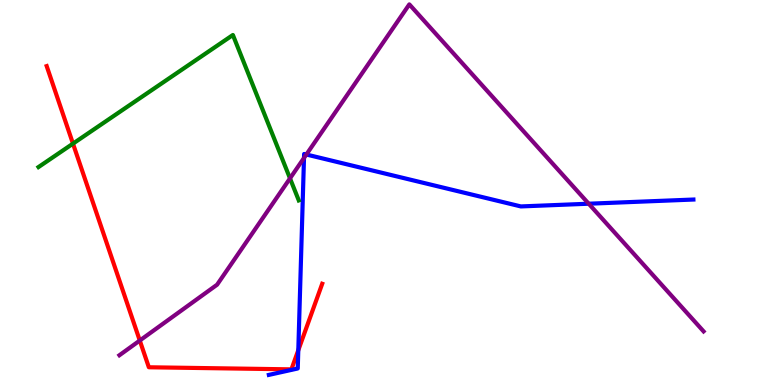[{'lines': ['blue', 'red'], 'intersections': [{'x': 3.85, 'y': 0.903}]}, {'lines': ['green', 'red'], 'intersections': [{'x': 0.942, 'y': 6.27}]}, {'lines': ['purple', 'red'], 'intersections': [{'x': 1.8, 'y': 1.16}]}, {'lines': ['blue', 'green'], 'intersections': []}, {'lines': ['blue', 'purple'], 'intersections': [{'x': 3.92, 'y': 5.9}, {'x': 3.95, 'y': 5.99}, {'x': 7.6, 'y': 4.71}]}, {'lines': ['green', 'purple'], 'intersections': [{'x': 3.74, 'y': 5.37}]}]